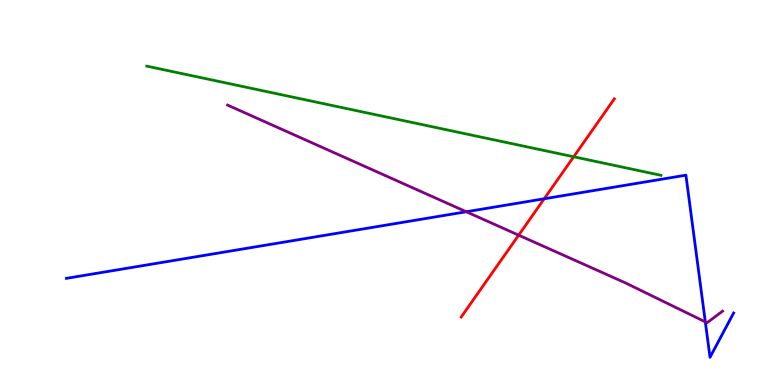[{'lines': ['blue', 'red'], 'intersections': [{'x': 7.02, 'y': 4.84}]}, {'lines': ['green', 'red'], 'intersections': [{'x': 7.4, 'y': 5.93}]}, {'lines': ['purple', 'red'], 'intersections': [{'x': 6.69, 'y': 3.89}]}, {'lines': ['blue', 'green'], 'intersections': []}, {'lines': ['blue', 'purple'], 'intersections': [{'x': 6.02, 'y': 4.5}, {'x': 9.1, 'y': 1.64}]}, {'lines': ['green', 'purple'], 'intersections': []}]